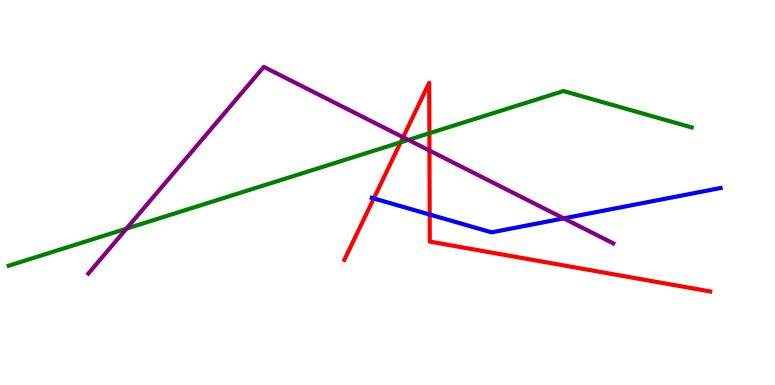[{'lines': ['blue', 'red'], 'intersections': [{'x': 4.82, 'y': 4.85}, {'x': 5.54, 'y': 4.43}]}, {'lines': ['green', 'red'], 'intersections': [{'x': 5.17, 'y': 6.3}, {'x': 5.54, 'y': 6.54}]}, {'lines': ['purple', 'red'], 'intersections': [{'x': 5.2, 'y': 6.44}, {'x': 5.54, 'y': 6.09}]}, {'lines': ['blue', 'green'], 'intersections': []}, {'lines': ['blue', 'purple'], 'intersections': [{'x': 7.27, 'y': 4.33}]}, {'lines': ['green', 'purple'], 'intersections': [{'x': 1.63, 'y': 4.06}, {'x': 5.27, 'y': 6.37}]}]